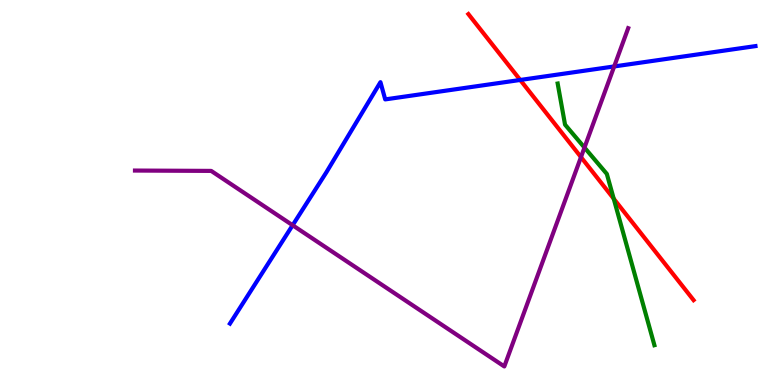[{'lines': ['blue', 'red'], 'intersections': [{'x': 6.71, 'y': 7.92}]}, {'lines': ['green', 'red'], 'intersections': [{'x': 7.92, 'y': 4.84}]}, {'lines': ['purple', 'red'], 'intersections': [{'x': 7.5, 'y': 5.92}]}, {'lines': ['blue', 'green'], 'intersections': []}, {'lines': ['blue', 'purple'], 'intersections': [{'x': 3.78, 'y': 4.15}, {'x': 7.92, 'y': 8.27}]}, {'lines': ['green', 'purple'], 'intersections': [{'x': 7.54, 'y': 6.17}]}]